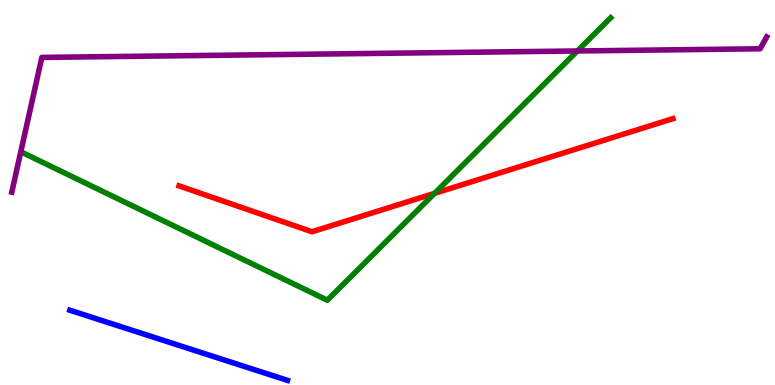[{'lines': ['blue', 'red'], 'intersections': []}, {'lines': ['green', 'red'], 'intersections': [{'x': 5.61, 'y': 4.98}]}, {'lines': ['purple', 'red'], 'intersections': []}, {'lines': ['blue', 'green'], 'intersections': []}, {'lines': ['blue', 'purple'], 'intersections': []}, {'lines': ['green', 'purple'], 'intersections': [{'x': 7.45, 'y': 8.68}]}]